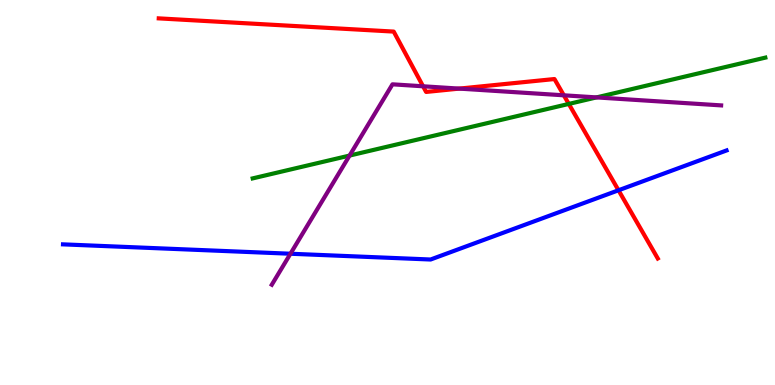[{'lines': ['blue', 'red'], 'intersections': [{'x': 7.98, 'y': 5.06}]}, {'lines': ['green', 'red'], 'intersections': [{'x': 7.34, 'y': 7.3}]}, {'lines': ['purple', 'red'], 'intersections': [{'x': 5.46, 'y': 7.76}, {'x': 5.93, 'y': 7.7}, {'x': 7.28, 'y': 7.52}]}, {'lines': ['blue', 'green'], 'intersections': []}, {'lines': ['blue', 'purple'], 'intersections': [{'x': 3.75, 'y': 3.41}]}, {'lines': ['green', 'purple'], 'intersections': [{'x': 4.51, 'y': 5.96}, {'x': 7.7, 'y': 7.47}]}]